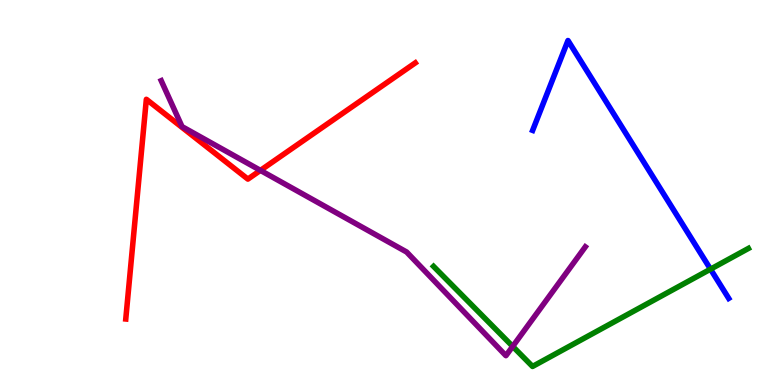[{'lines': ['blue', 'red'], 'intersections': []}, {'lines': ['green', 'red'], 'intersections': []}, {'lines': ['purple', 'red'], 'intersections': [{'x': 3.36, 'y': 5.57}]}, {'lines': ['blue', 'green'], 'intersections': [{'x': 9.17, 'y': 3.01}]}, {'lines': ['blue', 'purple'], 'intersections': []}, {'lines': ['green', 'purple'], 'intersections': [{'x': 6.62, 'y': 1.0}]}]